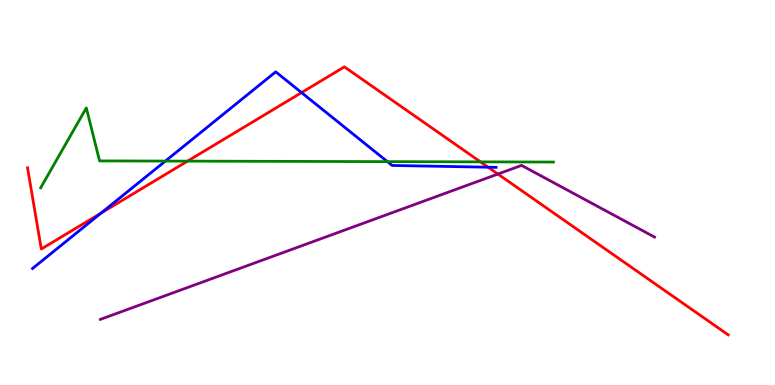[{'lines': ['blue', 'red'], 'intersections': [{'x': 1.3, 'y': 4.46}, {'x': 3.89, 'y': 7.59}, {'x': 6.3, 'y': 5.66}]}, {'lines': ['green', 'red'], 'intersections': [{'x': 2.42, 'y': 5.81}, {'x': 6.2, 'y': 5.8}]}, {'lines': ['purple', 'red'], 'intersections': [{'x': 6.42, 'y': 5.48}]}, {'lines': ['blue', 'green'], 'intersections': [{'x': 2.13, 'y': 5.82}, {'x': 5.0, 'y': 5.8}]}, {'lines': ['blue', 'purple'], 'intersections': []}, {'lines': ['green', 'purple'], 'intersections': []}]